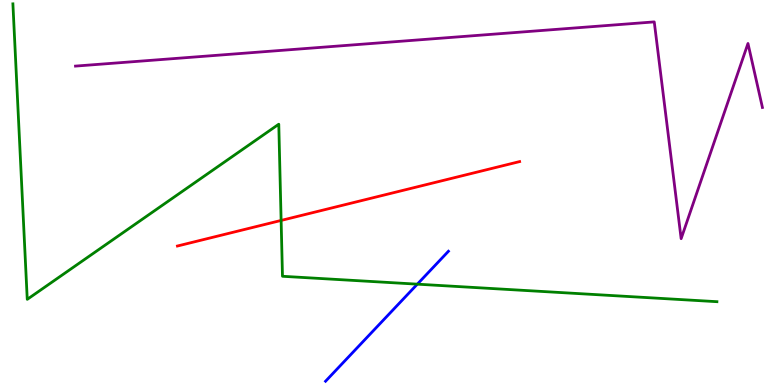[{'lines': ['blue', 'red'], 'intersections': []}, {'lines': ['green', 'red'], 'intersections': [{'x': 3.63, 'y': 4.27}]}, {'lines': ['purple', 'red'], 'intersections': []}, {'lines': ['blue', 'green'], 'intersections': [{'x': 5.38, 'y': 2.62}]}, {'lines': ['blue', 'purple'], 'intersections': []}, {'lines': ['green', 'purple'], 'intersections': []}]